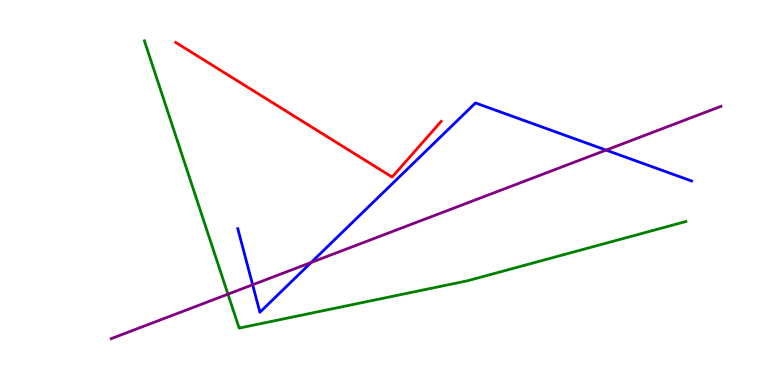[{'lines': ['blue', 'red'], 'intersections': []}, {'lines': ['green', 'red'], 'intersections': []}, {'lines': ['purple', 'red'], 'intersections': []}, {'lines': ['blue', 'green'], 'intersections': []}, {'lines': ['blue', 'purple'], 'intersections': [{'x': 3.26, 'y': 2.6}, {'x': 4.02, 'y': 3.18}, {'x': 7.82, 'y': 6.1}]}, {'lines': ['green', 'purple'], 'intersections': [{'x': 2.94, 'y': 2.36}]}]